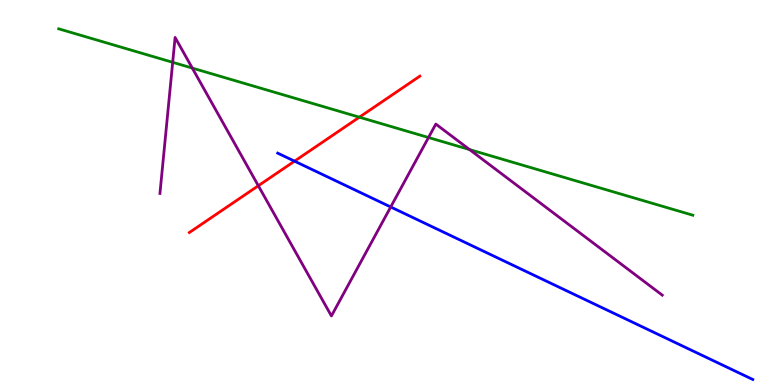[{'lines': ['blue', 'red'], 'intersections': [{'x': 3.8, 'y': 5.81}]}, {'lines': ['green', 'red'], 'intersections': [{'x': 4.64, 'y': 6.96}]}, {'lines': ['purple', 'red'], 'intersections': [{'x': 3.33, 'y': 5.18}]}, {'lines': ['blue', 'green'], 'intersections': []}, {'lines': ['blue', 'purple'], 'intersections': [{'x': 5.04, 'y': 4.62}]}, {'lines': ['green', 'purple'], 'intersections': [{'x': 2.23, 'y': 8.38}, {'x': 2.48, 'y': 8.23}, {'x': 5.53, 'y': 6.43}, {'x': 6.06, 'y': 6.11}]}]